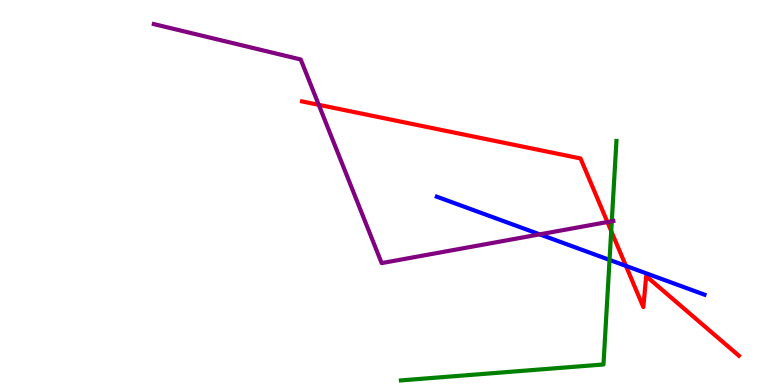[{'lines': ['blue', 'red'], 'intersections': [{'x': 8.08, 'y': 3.09}]}, {'lines': ['green', 'red'], 'intersections': [{'x': 7.89, 'y': 4.0}]}, {'lines': ['purple', 'red'], 'intersections': [{'x': 4.11, 'y': 7.28}, {'x': 7.84, 'y': 4.23}]}, {'lines': ['blue', 'green'], 'intersections': [{'x': 7.87, 'y': 3.25}]}, {'lines': ['blue', 'purple'], 'intersections': [{'x': 6.96, 'y': 3.91}]}, {'lines': ['green', 'purple'], 'intersections': [{'x': 7.89, 'y': 4.25}]}]